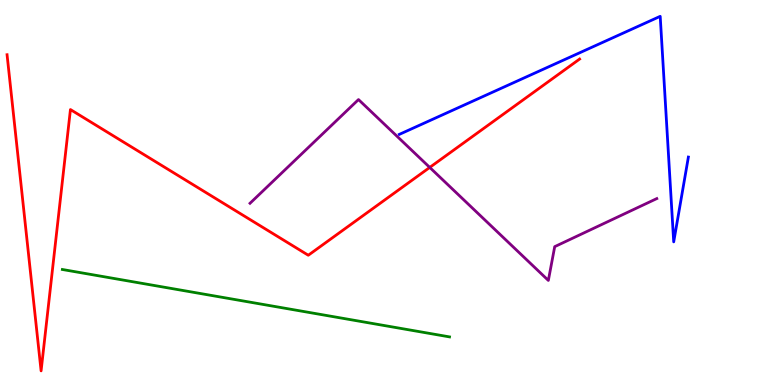[{'lines': ['blue', 'red'], 'intersections': []}, {'lines': ['green', 'red'], 'intersections': []}, {'lines': ['purple', 'red'], 'intersections': [{'x': 5.54, 'y': 5.65}]}, {'lines': ['blue', 'green'], 'intersections': []}, {'lines': ['blue', 'purple'], 'intersections': []}, {'lines': ['green', 'purple'], 'intersections': []}]